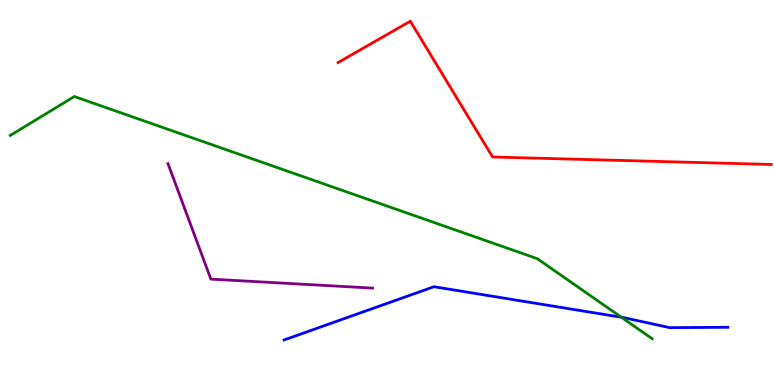[{'lines': ['blue', 'red'], 'intersections': []}, {'lines': ['green', 'red'], 'intersections': []}, {'lines': ['purple', 'red'], 'intersections': []}, {'lines': ['blue', 'green'], 'intersections': [{'x': 8.02, 'y': 1.76}]}, {'lines': ['blue', 'purple'], 'intersections': []}, {'lines': ['green', 'purple'], 'intersections': []}]